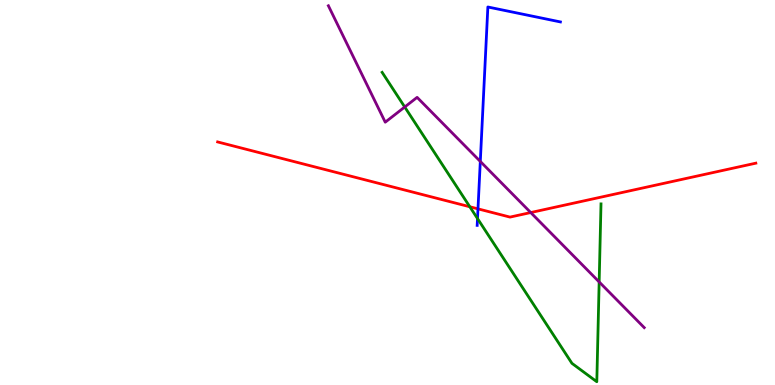[{'lines': ['blue', 'red'], 'intersections': [{'x': 6.17, 'y': 4.58}]}, {'lines': ['green', 'red'], 'intersections': [{'x': 6.06, 'y': 4.63}]}, {'lines': ['purple', 'red'], 'intersections': [{'x': 6.85, 'y': 4.48}]}, {'lines': ['blue', 'green'], 'intersections': [{'x': 6.16, 'y': 4.32}]}, {'lines': ['blue', 'purple'], 'intersections': [{'x': 6.2, 'y': 5.81}]}, {'lines': ['green', 'purple'], 'intersections': [{'x': 5.22, 'y': 7.22}, {'x': 7.73, 'y': 2.68}]}]